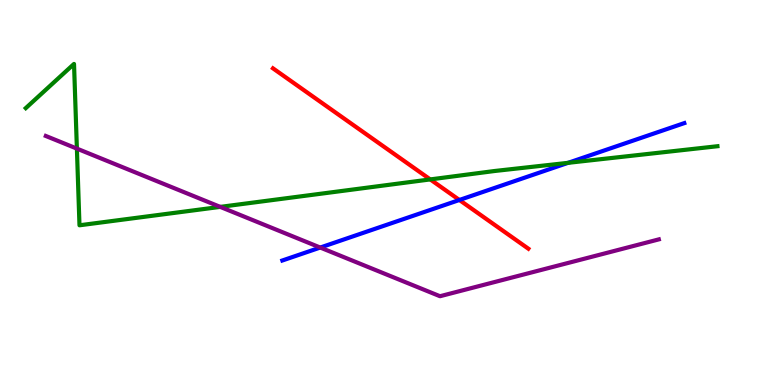[{'lines': ['blue', 'red'], 'intersections': [{'x': 5.93, 'y': 4.81}]}, {'lines': ['green', 'red'], 'intersections': [{'x': 5.55, 'y': 5.34}]}, {'lines': ['purple', 'red'], 'intersections': []}, {'lines': ['blue', 'green'], 'intersections': [{'x': 7.33, 'y': 5.77}]}, {'lines': ['blue', 'purple'], 'intersections': [{'x': 4.13, 'y': 3.57}]}, {'lines': ['green', 'purple'], 'intersections': [{'x': 0.992, 'y': 6.14}, {'x': 2.84, 'y': 4.63}]}]